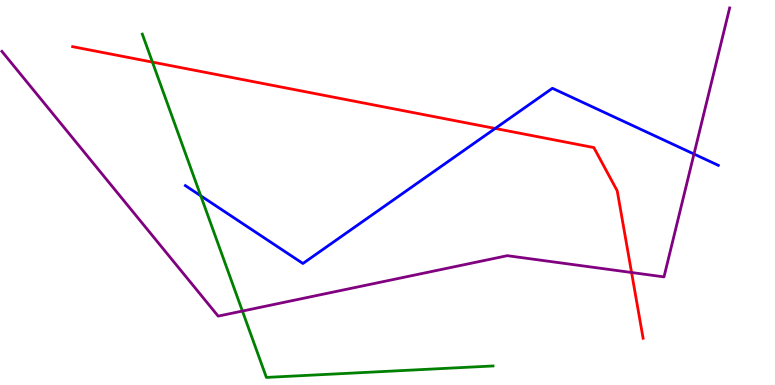[{'lines': ['blue', 'red'], 'intersections': [{'x': 6.39, 'y': 6.66}]}, {'lines': ['green', 'red'], 'intersections': [{'x': 1.97, 'y': 8.39}]}, {'lines': ['purple', 'red'], 'intersections': [{'x': 8.15, 'y': 2.92}]}, {'lines': ['blue', 'green'], 'intersections': [{'x': 2.59, 'y': 4.91}]}, {'lines': ['blue', 'purple'], 'intersections': [{'x': 8.95, 'y': 6.0}]}, {'lines': ['green', 'purple'], 'intersections': [{'x': 3.13, 'y': 1.92}]}]